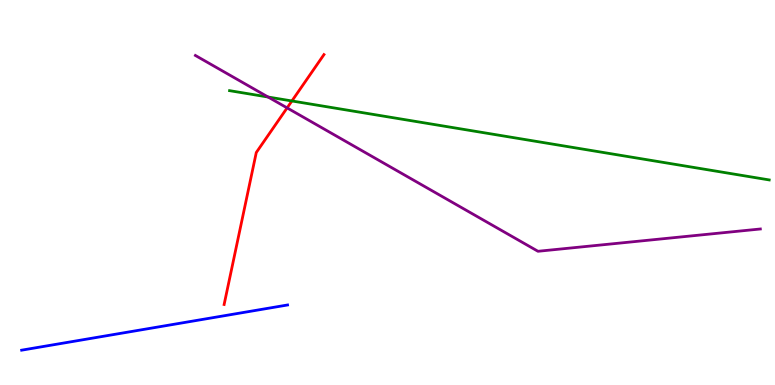[{'lines': ['blue', 'red'], 'intersections': []}, {'lines': ['green', 'red'], 'intersections': [{'x': 3.77, 'y': 7.38}]}, {'lines': ['purple', 'red'], 'intersections': [{'x': 3.7, 'y': 7.2}]}, {'lines': ['blue', 'green'], 'intersections': []}, {'lines': ['blue', 'purple'], 'intersections': []}, {'lines': ['green', 'purple'], 'intersections': [{'x': 3.46, 'y': 7.48}]}]